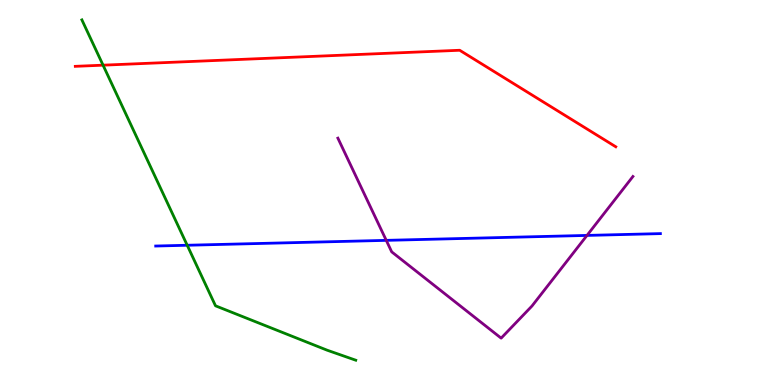[{'lines': ['blue', 'red'], 'intersections': []}, {'lines': ['green', 'red'], 'intersections': [{'x': 1.33, 'y': 8.31}]}, {'lines': ['purple', 'red'], 'intersections': []}, {'lines': ['blue', 'green'], 'intersections': [{'x': 2.42, 'y': 3.63}]}, {'lines': ['blue', 'purple'], 'intersections': [{'x': 4.98, 'y': 3.76}, {'x': 7.57, 'y': 3.89}]}, {'lines': ['green', 'purple'], 'intersections': []}]